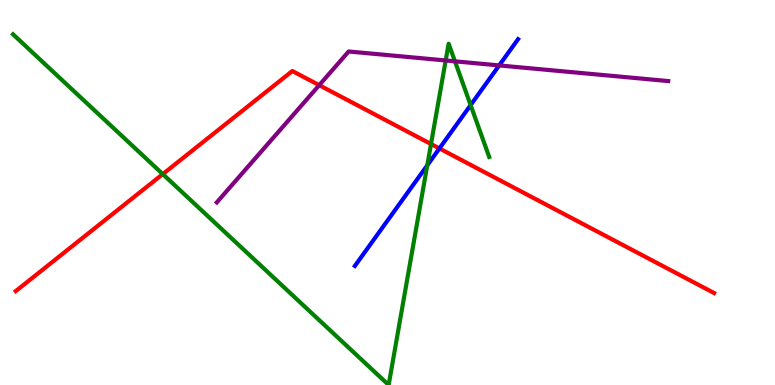[{'lines': ['blue', 'red'], 'intersections': [{'x': 5.67, 'y': 6.14}]}, {'lines': ['green', 'red'], 'intersections': [{'x': 2.1, 'y': 5.48}, {'x': 5.56, 'y': 6.26}]}, {'lines': ['purple', 'red'], 'intersections': [{'x': 4.12, 'y': 7.79}]}, {'lines': ['blue', 'green'], 'intersections': [{'x': 5.51, 'y': 5.71}, {'x': 6.07, 'y': 7.27}]}, {'lines': ['blue', 'purple'], 'intersections': [{'x': 6.44, 'y': 8.3}]}, {'lines': ['green', 'purple'], 'intersections': [{'x': 5.75, 'y': 8.43}, {'x': 5.87, 'y': 8.41}]}]